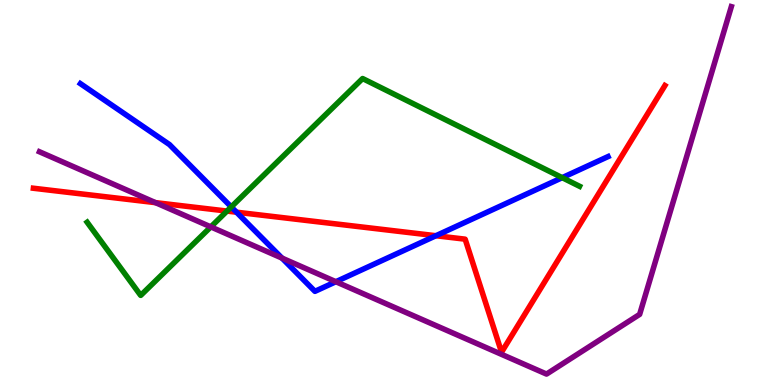[{'lines': ['blue', 'red'], 'intersections': [{'x': 3.05, 'y': 4.49}, {'x': 5.62, 'y': 3.88}]}, {'lines': ['green', 'red'], 'intersections': [{'x': 2.93, 'y': 4.52}]}, {'lines': ['purple', 'red'], 'intersections': [{'x': 2.01, 'y': 4.74}]}, {'lines': ['blue', 'green'], 'intersections': [{'x': 2.98, 'y': 4.63}, {'x': 7.25, 'y': 5.39}]}, {'lines': ['blue', 'purple'], 'intersections': [{'x': 3.64, 'y': 3.3}, {'x': 4.33, 'y': 2.68}]}, {'lines': ['green', 'purple'], 'intersections': [{'x': 2.72, 'y': 4.11}]}]